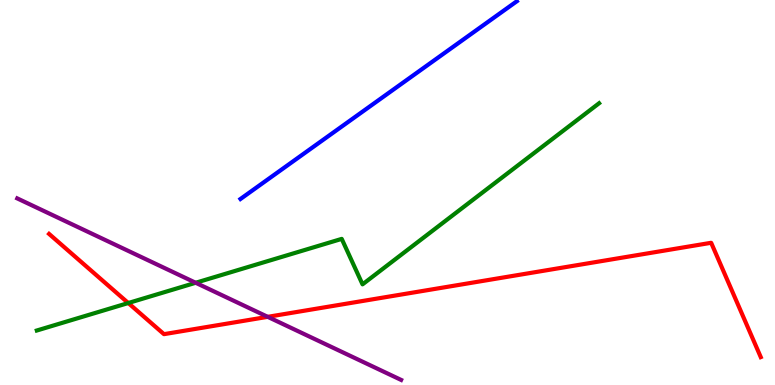[{'lines': ['blue', 'red'], 'intersections': []}, {'lines': ['green', 'red'], 'intersections': [{'x': 1.66, 'y': 2.13}]}, {'lines': ['purple', 'red'], 'intersections': [{'x': 3.45, 'y': 1.77}]}, {'lines': ['blue', 'green'], 'intersections': []}, {'lines': ['blue', 'purple'], 'intersections': []}, {'lines': ['green', 'purple'], 'intersections': [{'x': 2.52, 'y': 2.66}]}]